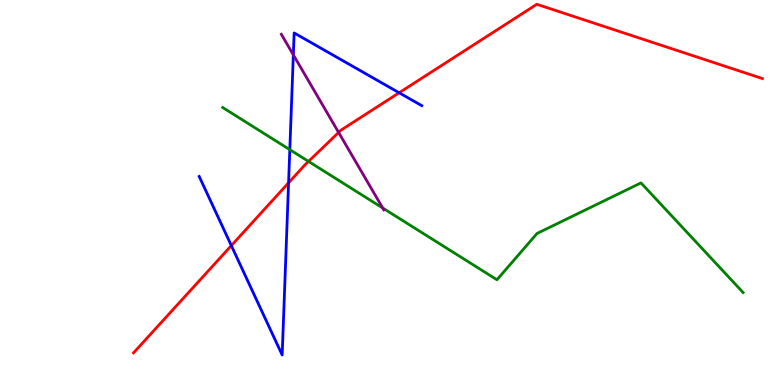[{'lines': ['blue', 'red'], 'intersections': [{'x': 2.98, 'y': 3.62}, {'x': 3.72, 'y': 5.25}, {'x': 5.15, 'y': 7.59}]}, {'lines': ['green', 'red'], 'intersections': [{'x': 3.98, 'y': 5.81}]}, {'lines': ['purple', 'red'], 'intersections': [{'x': 4.37, 'y': 6.56}]}, {'lines': ['blue', 'green'], 'intersections': [{'x': 3.74, 'y': 6.11}]}, {'lines': ['blue', 'purple'], 'intersections': [{'x': 3.79, 'y': 8.58}]}, {'lines': ['green', 'purple'], 'intersections': [{'x': 4.94, 'y': 4.6}]}]